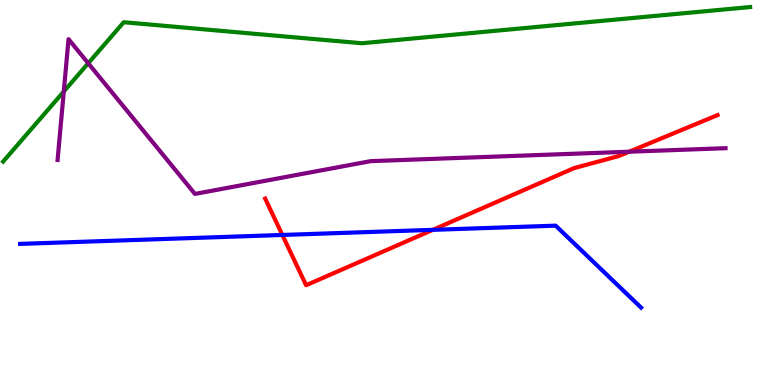[{'lines': ['blue', 'red'], 'intersections': [{'x': 3.64, 'y': 3.9}, {'x': 5.58, 'y': 4.03}]}, {'lines': ['green', 'red'], 'intersections': []}, {'lines': ['purple', 'red'], 'intersections': [{'x': 8.12, 'y': 6.06}]}, {'lines': ['blue', 'green'], 'intersections': []}, {'lines': ['blue', 'purple'], 'intersections': []}, {'lines': ['green', 'purple'], 'intersections': [{'x': 0.823, 'y': 7.62}, {'x': 1.14, 'y': 8.36}]}]